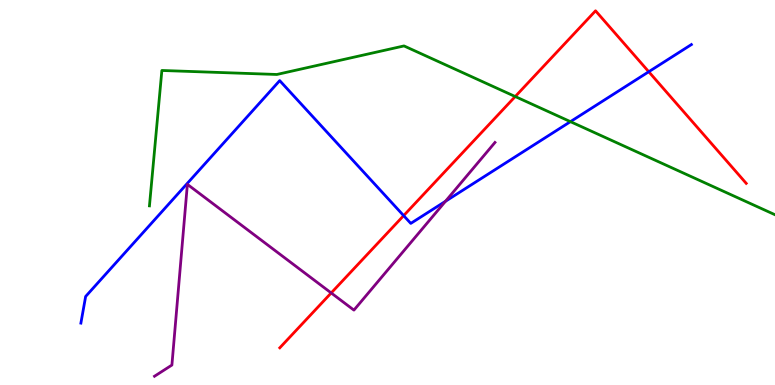[{'lines': ['blue', 'red'], 'intersections': [{'x': 5.21, 'y': 4.4}, {'x': 8.37, 'y': 8.14}]}, {'lines': ['green', 'red'], 'intersections': [{'x': 6.65, 'y': 7.49}]}, {'lines': ['purple', 'red'], 'intersections': [{'x': 4.27, 'y': 2.39}]}, {'lines': ['blue', 'green'], 'intersections': [{'x': 7.36, 'y': 6.84}]}, {'lines': ['blue', 'purple'], 'intersections': [{'x': 5.75, 'y': 4.77}]}, {'lines': ['green', 'purple'], 'intersections': []}]